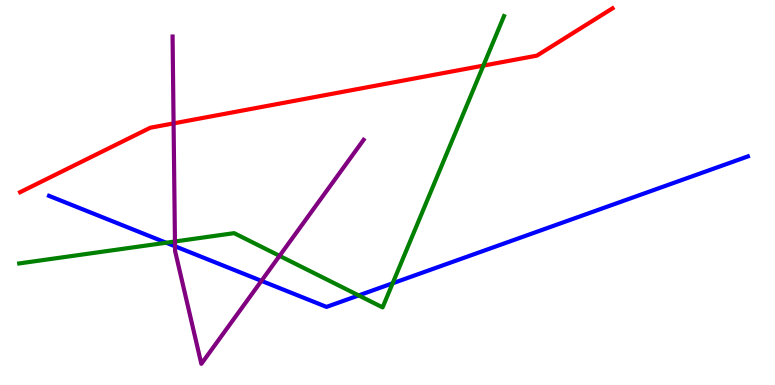[{'lines': ['blue', 'red'], 'intersections': []}, {'lines': ['green', 'red'], 'intersections': [{'x': 6.24, 'y': 8.3}]}, {'lines': ['purple', 'red'], 'intersections': [{'x': 2.24, 'y': 6.8}]}, {'lines': ['blue', 'green'], 'intersections': [{'x': 2.14, 'y': 3.7}, {'x': 4.63, 'y': 2.33}, {'x': 5.07, 'y': 2.64}]}, {'lines': ['blue', 'purple'], 'intersections': [{'x': 2.26, 'y': 3.6}, {'x': 3.37, 'y': 2.71}]}, {'lines': ['green', 'purple'], 'intersections': [{'x': 2.26, 'y': 3.73}, {'x': 3.61, 'y': 3.35}]}]